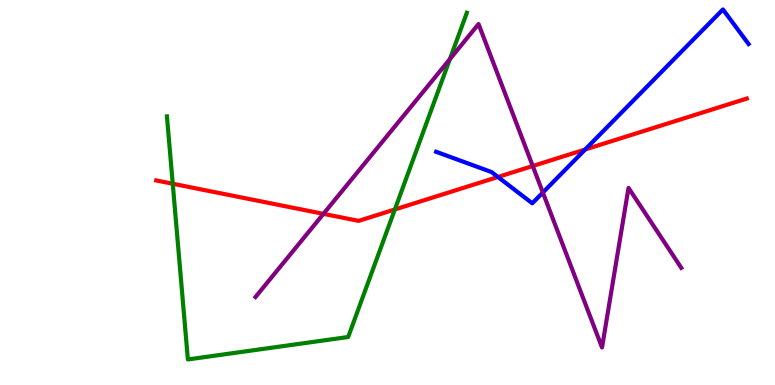[{'lines': ['blue', 'red'], 'intersections': [{'x': 6.43, 'y': 5.4}, {'x': 7.55, 'y': 6.12}]}, {'lines': ['green', 'red'], 'intersections': [{'x': 2.23, 'y': 5.23}, {'x': 5.09, 'y': 4.56}]}, {'lines': ['purple', 'red'], 'intersections': [{'x': 4.17, 'y': 4.45}, {'x': 6.87, 'y': 5.69}]}, {'lines': ['blue', 'green'], 'intersections': []}, {'lines': ['blue', 'purple'], 'intersections': [{'x': 7.0, 'y': 5.0}]}, {'lines': ['green', 'purple'], 'intersections': [{'x': 5.8, 'y': 8.46}]}]